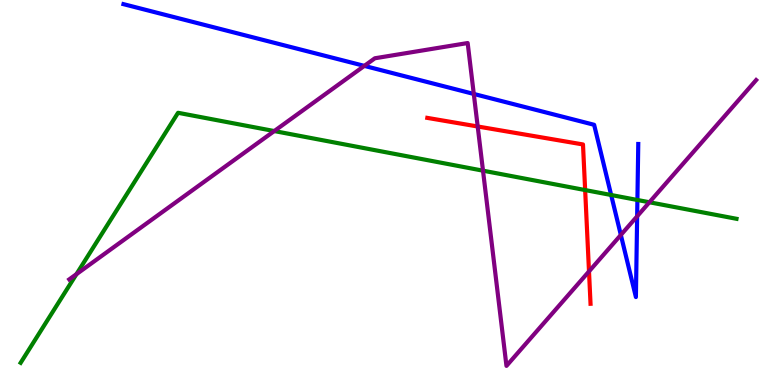[{'lines': ['blue', 'red'], 'intersections': []}, {'lines': ['green', 'red'], 'intersections': [{'x': 7.55, 'y': 5.06}]}, {'lines': ['purple', 'red'], 'intersections': [{'x': 6.16, 'y': 6.71}, {'x': 7.6, 'y': 2.95}]}, {'lines': ['blue', 'green'], 'intersections': [{'x': 7.89, 'y': 4.93}, {'x': 8.22, 'y': 4.81}]}, {'lines': ['blue', 'purple'], 'intersections': [{'x': 4.7, 'y': 8.29}, {'x': 6.11, 'y': 7.56}, {'x': 8.01, 'y': 3.9}, {'x': 8.22, 'y': 4.38}]}, {'lines': ['green', 'purple'], 'intersections': [{'x': 0.986, 'y': 2.88}, {'x': 3.54, 'y': 6.6}, {'x': 6.23, 'y': 5.57}, {'x': 8.38, 'y': 4.75}]}]